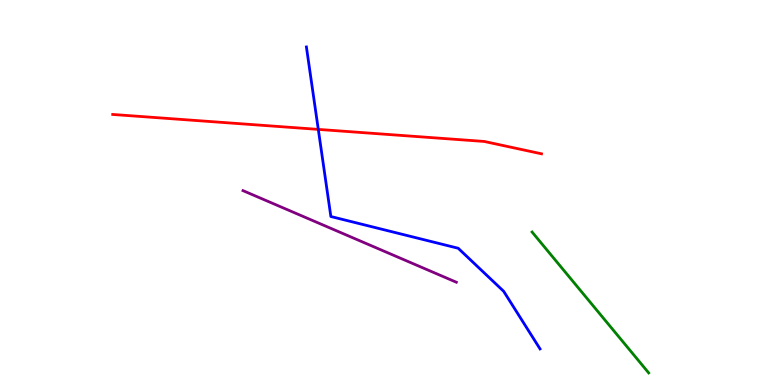[{'lines': ['blue', 'red'], 'intersections': [{'x': 4.11, 'y': 6.64}]}, {'lines': ['green', 'red'], 'intersections': []}, {'lines': ['purple', 'red'], 'intersections': []}, {'lines': ['blue', 'green'], 'intersections': []}, {'lines': ['blue', 'purple'], 'intersections': []}, {'lines': ['green', 'purple'], 'intersections': []}]